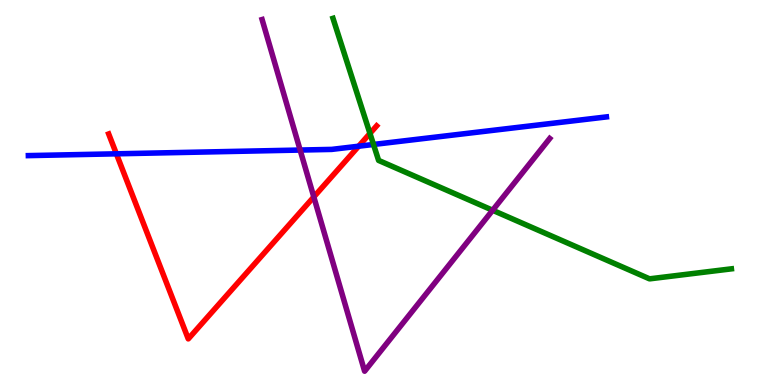[{'lines': ['blue', 'red'], 'intersections': [{'x': 1.5, 'y': 6.0}, {'x': 4.63, 'y': 6.2}]}, {'lines': ['green', 'red'], 'intersections': [{'x': 4.77, 'y': 6.53}]}, {'lines': ['purple', 'red'], 'intersections': [{'x': 4.05, 'y': 4.88}]}, {'lines': ['blue', 'green'], 'intersections': [{'x': 4.82, 'y': 6.25}]}, {'lines': ['blue', 'purple'], 'intersections': [{'x': 3.87, 'y': 6.1}]}, {'lines': ['green', 'purple'], 'intersections': [{'x': 6.36, 'y': 4.54}]}]